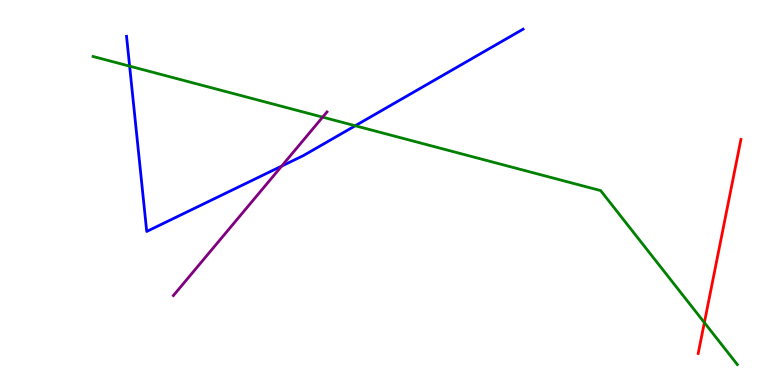[{'lines': ['blue', 'red'], 'intersections': []}, {'lines': ['green', 'red'], 'intersections': [{'x': 9.09, 'y': 1.62}]}, {'lines': ['purple', 'red'], 'intersections': []}, {'lines': ['blue', 'green'], 'intersections': [{'x': 1.67, 'y': 8.28}, {'x': 4.58, 'y': 6.73}]}, {'lines': ['blue', 'purple'], 'intersections': [{'x': 3.63, 'y': 5.69}]}, {'lines': ['green', 'purple'], 'intersections': [{'x': 4.16, 'y': 6.96}]}]